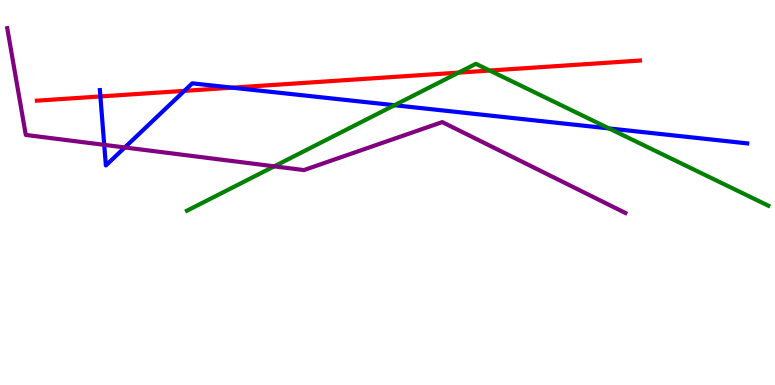[{'lines': ['blue', 'red'], 'intersections': [{'x': 1.3, 'y': 7.49}, {'x': 2.38, 'y': 7.64}, {'x': 3.0, 'y': 7.72}]}, {'lines': ['green', 'red'], 'intersections': [{'x': 5.92, 'y': 8.11}, {'x': 6.32, 'y': 8.17}]}, {'lines': ['purple', 'red'], 'intersections': []}, {'lines': ['blue', 'green'], 'intersections': [{'x': 5.09, 'y': 7.27}, {'x': 7.86, 'y': 6.66}]}, {'lines': ['blue', 'purple'], 'intersections': [{'x': 1.34, 'y': 6.24}, {'x': 1.61, 'y': 6.17}]}, {'lines': ['green', 'purple'], 'intersections': [{'x': 3.54, 'y': 5.68}]}]